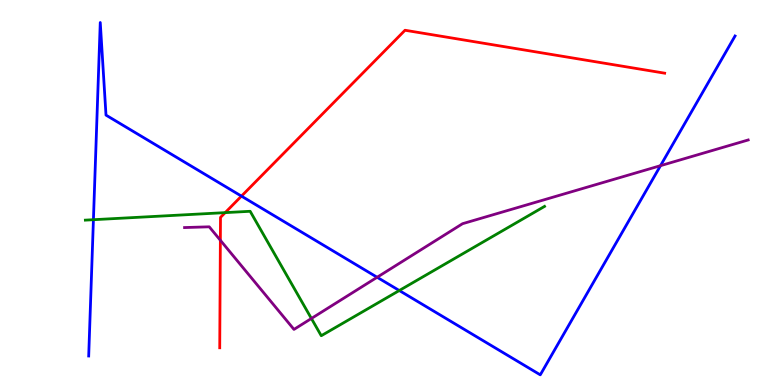[{'lines': ['blue', 'red'], 'intersections': [{'x': 3.12, 'y': 4.91}]}, {'lines': ['green', 'red'], 'intersections': [{'x': 2.91, 'y': 4.48}]}, {'lines': ['purple', 'red'], 'intersections': [{'x': 2.84, 'y': 3.76}]}, {'lines': ['blue', 'green'], 'intersections': [{'x': 1.21, 'y': 4.29}, {'x': 5.15, 'y': 2.45}]}, {'lines': ['blue', 'purple'], 'intersections': [{'x': 4.87, 'y': 2.8}, {'x': 8.52, 'y': 5.7}]}, {'lines': ['green', 'purple'], 'intersections': [{'x': 4.02, 'y': 1.73}]}]